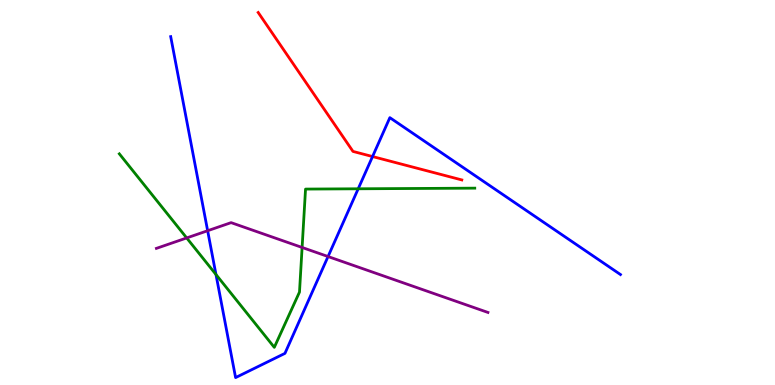[{'lines': ['blue', 'red'], 'intersections': [{'x': 4.81, 'y': 5.93}]}, {'lines': ['green', 'red'], 'intersections': []}, {'lines': ['purple', 'red'], 'intersections': []}, {'lines': ['blue', 'green'], 'intersections': [{'x': 2.79, 'y': 2.87}, {'x': 4.62, 'y': 5.1}]}, {'lines': ['blue', 'purple'], 'intersections': [{'x': 2.68, 'y': 4.01}, {'x': 4.23, 'y': 3.34}]}, {'lines': ['green', 'purple'], 'intersections': [{'x': 2.41, 'y': 3.82}, {'x': 3.9, 'y': 3.57}]}]